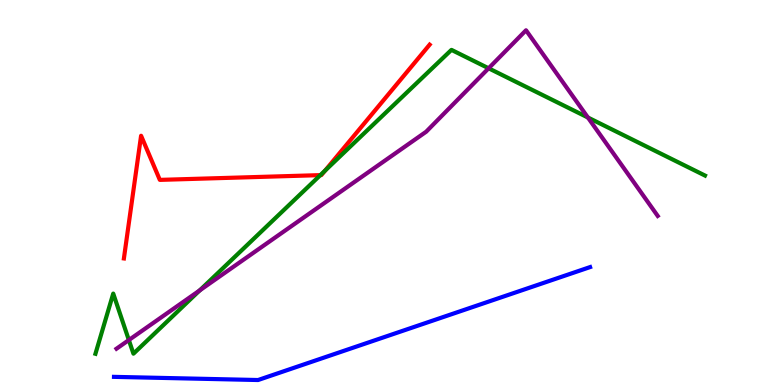[{'lines': ['blue', 'red'], 'intersections': []}, {'lines': ['green', 'red'], 'intersections': [{'x': 4.13, 'y': 5.45}, {'x': 4.19, 'y': 5.57}]}, {'lines': ['purple', 'red'], 'intersections': []}, {'lines': ['blue', 'green'], 'intersections': []}, {'lines': ['blue', 'purple'], 'intersections': []}, {'lines': ['green', 'purple'], 'intersections': [{'x': 1.66, 'y': 1.17}, {'x': 2.58, 'y': 2.46}, {'x': 6.3, 'y': 8.23}, {'x': 7.59, 'y': 6.95}]}]